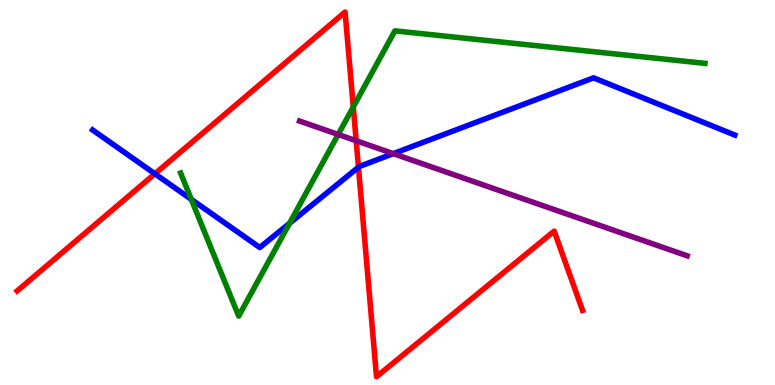[{'lines': ['blue', 'red'], 'intersections': [{'x': 2.0, 'y': 5.49}, {'x': 4.63, 'y': 5.66}]}, {'lines': ['green', 'red'], 'intersections': [{'x': 4.56, 'y': 7.22}]}, {'lines': ['purple', 'red'], 'intersections': [{'x': 4.6, 'y': 6.34}]}, {'lines': ['blue', 'green'], 'intersections': [{'x': 2.47, 'y': 4.82}, {'x': 3.74, 'y': 4.2}]}, {'lines': ['blue', 'purple'], 'intersections': [{'x': 5.07, 'y': 6.01}]}, {'lines': ['green', 'purple'], 'intersections': [{'x': 4.36, 'y': 6.51}]}]